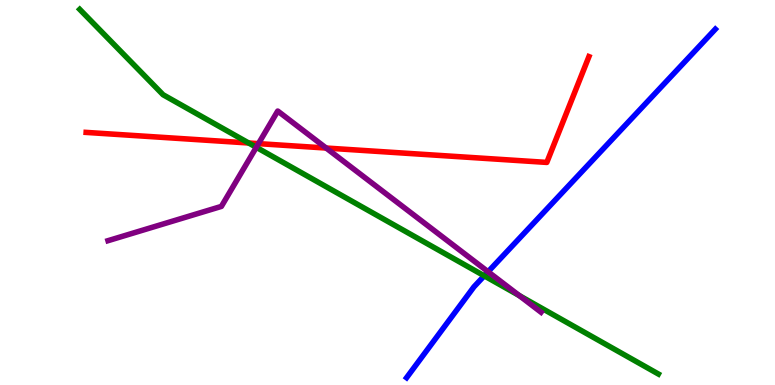[{'lines': ['blue', 'red'], 'intersections': []}, {'lines': ['green', 'red'], 'intersections': [{'x': 3.21, 'y': 6.29}]}, {'lines': ['purple', 'red'], 'intersections': [{'x': 3.34, 'y': 6.27}, {'x': 4.21, 'y': 6.15}]}, {'lines': ['blue', 'green'], 'intersections': [{'x': 6.25, 'y': 2.84}]}, {'lines': ['blue', 'purple'], 'intersections': [{'x': 6.3, 'y': 2.94}]}, {'lines': ['green', 'purple'], 'intersections': [{'x': 3.31, 'y': 6.17}, {'x': 6.7, 'y': 2.32}]}]